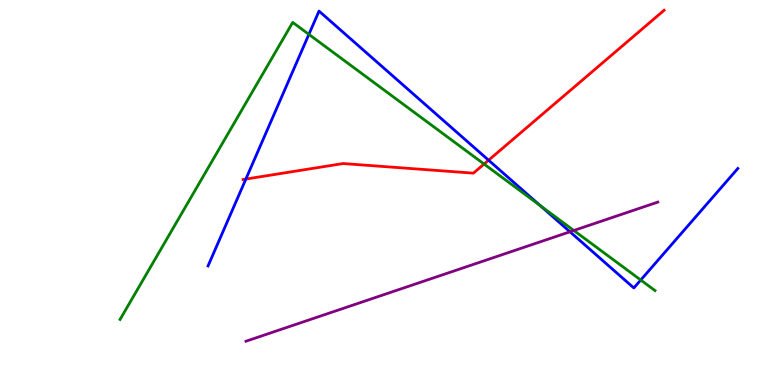[{'lines': ['blue', 'red'], 'intersections': [{'x': 3.17, 'y': 5.35}, {'x': 6.3, 'y': 5.84}]}, {'lines': ['green', 'red'], 'intersections': [{'x': 6.25, 'y': 5.74}]}, {'lines': ['purple', 'red'], 'intersections': []}, {'lines': ['blue', 'green'], 'intersections': [{'x': 3.99, 'y': 9.11}, {'x': 6.97, 'y': 4.66}, {'x': 8.27, 'y': 2.73}]}, {'lines': ['blue', 'purple'], 'intersections': [{'x': 7.35, 'y': 3.98}]}, {'lines': ['green', 'purple'], 'intersections': [{'x': 7.4, 'y': 4.01}]}]